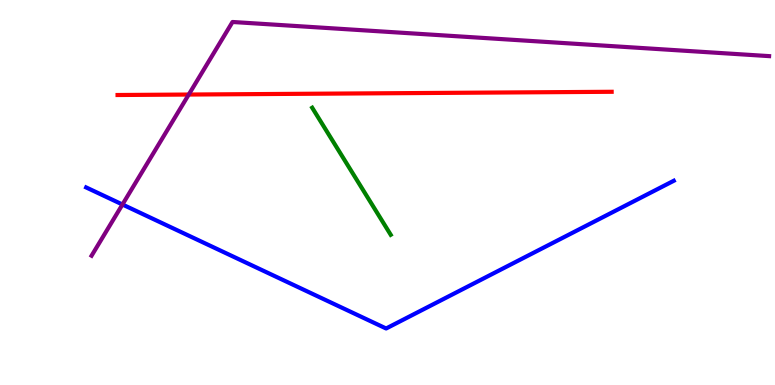[{'lines': ['blue', 'red'], 'intersections': []}, {'lines': ['green', 'red'], 'intersections': []}, {'lines': ['purple', 'red'], 'intersections': [{'x': 2.44, 'y': 7.54}]}, {'lines': ['blue', 'green'], 'intersections': []}, {'lines': ['blue', 'purple'], 'intersections': [{'x': 1.58, 'y': 4.69}]}, {'lines': ['green', 'purple'], 'intersections': []}]